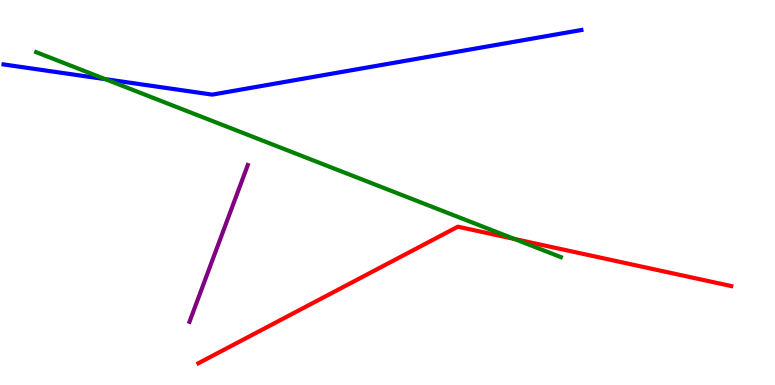[{'lines': ['blue', 'red'], 'intersections': []}, {'lines': ['green', 'red'], 'intersections': [{'x': 6.64, 'y': 3.79}]}, {'lines': ['purple', 'red'], 'intersections': []}, {'lines': ['blue', 'green'], 'intersections': [{'x': 1.36, 'y': 7.94}]}, {'lines': ['blue', 'purple'], 'intersections': []}, {'lines': ['green', 'purple'], 'intersections': []}]